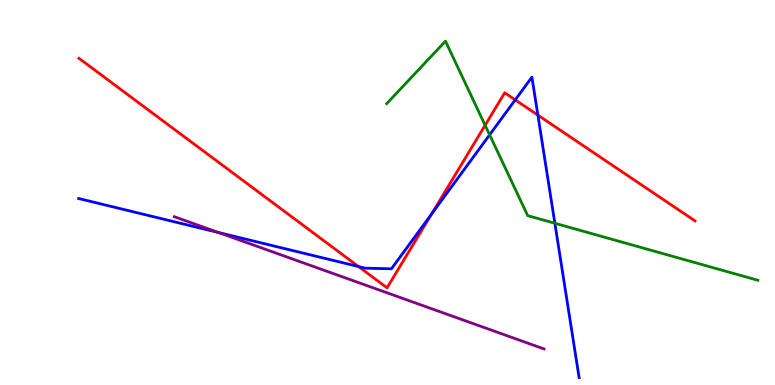[{'lines': ['blue', 'red'], 'intersections': [{'x': 4.63, 'y': 3.08}, {'x': 5.57, 'y': 4.44}, {'x': 6.65, 'y': 7.41}, {'x': 6.94, 'y': 7.01}]}, {'lines': ['green', 'red'], 'intersections': [{'x': 6.26, 'y': 6.75}]}, {'lines': ['purple', 'red'], 'intersections': []}, {'lines': ['blue', 'green'], 'intersections': [{'x': 6.32, 'y': 6.5}, {'x': 7.16, 'y': 4.2}]}, {'lines': ['blue', 'purple'], 'intersections': [{'x': 2.82, 'y': 3.96}]}, {'lines': ['green', 'purple'], 'intersections': []}]